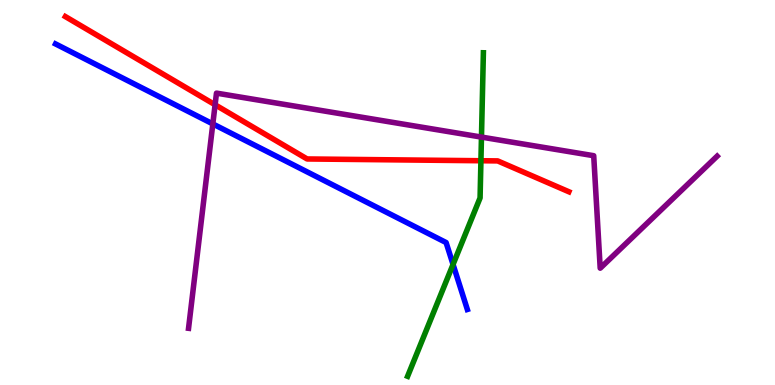[{'lines': ['blue', 'red'], 'intersections': []}, {'lines': ['green', 'red'], 'intersections': [{'x': 6.21, 'y': 5.83}]}, {'lines': ['purple', 'red'], 'intersections': [{'x': 2.78, 'y': 7.28}]}, {'lines': ['blue', 'green'], 'intersections': [{'x': 5.85, 'y': 3.13}]}, {'lines': ['blue', 'purple'], 'intersections': [{'x': 2.75, 'y': 6.78}]}, {'lines': ['green', 'purple'], 'intersections': [{'x': 6.21, 'y': 6.44}]}]